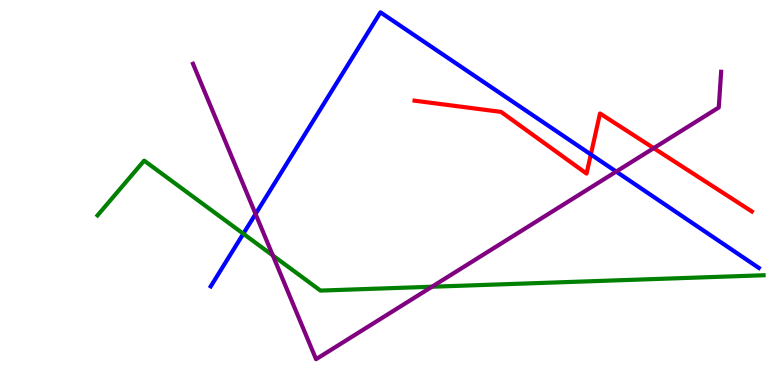[{'lines': ['blue', 'red'], 'intersections': [{'x': 7.62, 'y': 5.99}]}, {'lines': ['green', 'red'], 'intersections': []}, {'lines': ['purple', 'red'], 'intersections': [{'x': 8.44, 'y': 6.15}]}, {'lines': ['blue', 'green'], 'intersections': [{'x': 3.14, 'y': 3.93}]}, {'lines': ['blue', 'purple'], 'intersections': [{'x': 3.3, 'y': 4.44}, {'x': 7.95, 'y': 5.54}]}, {'lines': ['green', 'purple'], 'intersections': [{'x': 3.52, 'y': 3.36}, {'x': 5.57, 'y': 2.55}]}]